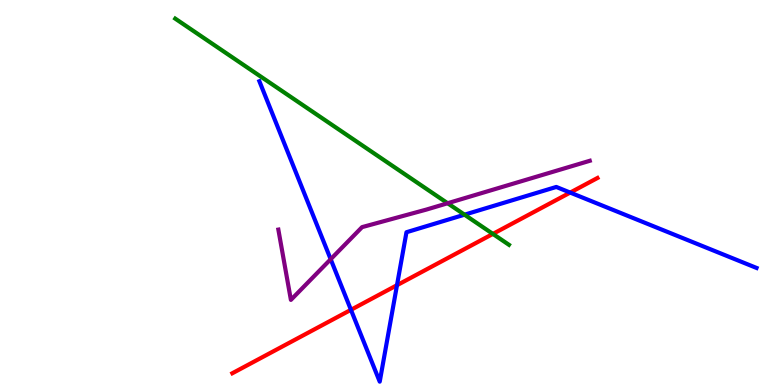[{'lines': ['blue', 'red'], 'intersections': [{'x': 4.53, 'y': 1.95}, {'x': 5.12, 'y': 2.59}, {'x': 7.36, 'y': 5.0}]}, {'lines': ['green', 'red'], 'intersections': [{'x': 6.36, 'y': 3.92}]}, {'lines': ['purple', 'red'], 'intersections': []}, {'lines': ['blue', 'green'], 'intersections': [{'x': 5.99, 'y': 4.42}]}, {'lines': ['blue', 'purple'], 'intersections': [{'x': 4.27, 'y': 3.27}]}, {'lines': ['green', 'purple'], 'intersections': [{'x': 5.78, 'y': 4.72}]}]